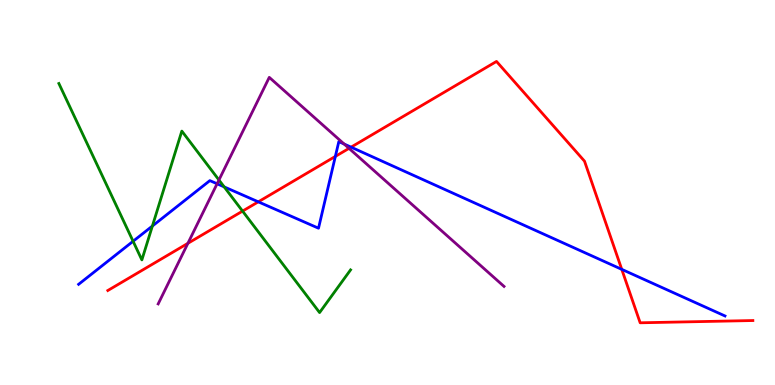[{'lines': ['blue', 'red'], 'intersections': [{'x': 3.33, 'y': 4.76}, {'x': 4.33, 'y': 5.94}, {'x': 4.53, 'y': 6.18}, {'x': 8.02, 'y': 3.0}]}, {'lines': ['green', 'red'], 'intersections': [{'x': 3.13, 'y': 4.52}]}, {'lines': ['purple', 'red'], 'intersections': [{'x': 2.42, 'y': 3.68}, {'x': 4.5, 'y': 6.15}]}, {'lines': ['blue', 'green'], 'intersections': [{'x': 1.72, 'y': 3.73}, {'x': 1.97, 'y': 4.13}, {'x': 2.89, 'y': 5.15}]}, {'lines': ['blue', 'purple'], 'intersections': [{'x': 2.8, 'y': 5.23}, {'x': 4.44, 'y': 6.26}]}, {'lines': ['green', 'purple'], 'intersections': [{'x': 2.83, 'y': 5.32}]}]